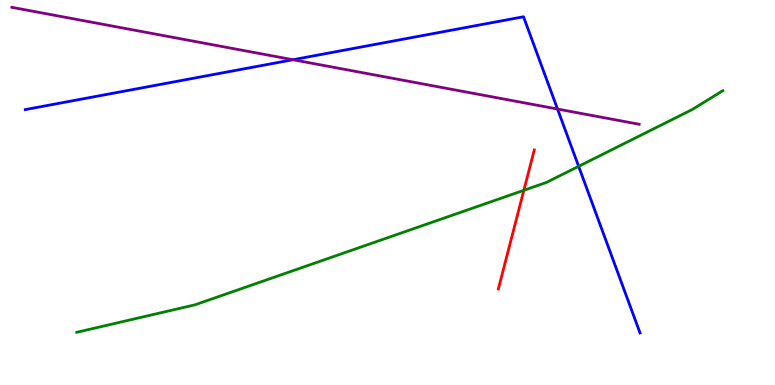[{'lines': ['blue', 'red'], 'intersections': []}, {'lines': ['green', 'red'], 'intersections': [{'x': 6.76, 'y': 5.06}]}, {'lines': ['purple', 'red'], 'intersections': []}, {'lines': ['blue', 'green'], 'intersections': [{'x': 7.47, 'y': 5.68}]}, {'lines': ['blue', 'purple'], 'intersections': [{'x': 3.78, 'y': 8.45}, {'x': 7.19, 'y': 7.17}]}, {'lines': ['green', 'purple'], 'intersections': []}]